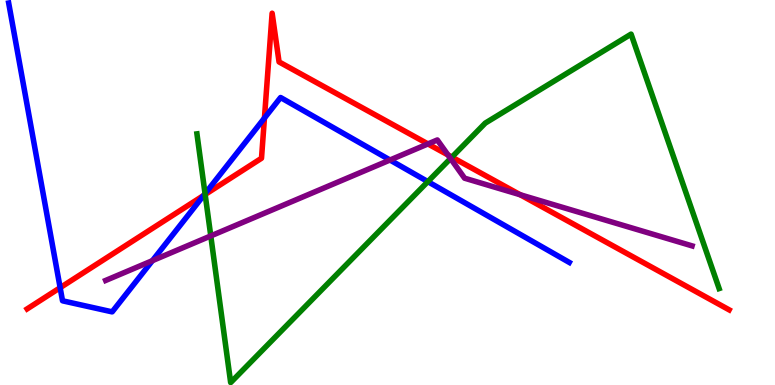[{'lines': ['blue', 'red'], 'intersections': [{'x': 0.776, 'y': 2.53}, {'x': 2.63, 'y': 4.92}, {'x': 3.41, 'y': 6.93}]}, {'lines': ['green', 'red'], 'intersections': [{'x': 2.65, 'y': 4.95}, {'x': 5.83, 'y': 5.92}]}, {'lines': ['purple', 'red'], 'intersections': [{'x': 5.52, 'y': 6.26}, {'x': 5.78, 'y': 5.97}, {'x': 6.71, 'y': 4.94}]}, {'lines': ['blue', 'green'], 'intersections': [{'x': 2.65, 'y': 4.97}, {'x': 5.52, 'y': 5.28}]}, {'lines': ['blue', 'purple'], 'intersections': [{'x': 1.97, 'y': 3.23}, {'x': 5.03, 'y': 5.84}]}, {'lines': ['green', 'purple'], 'intersections': [{'x': 2.72, 'y': 3.87}, {'x': 5.81, 'y': 5.88}]}]